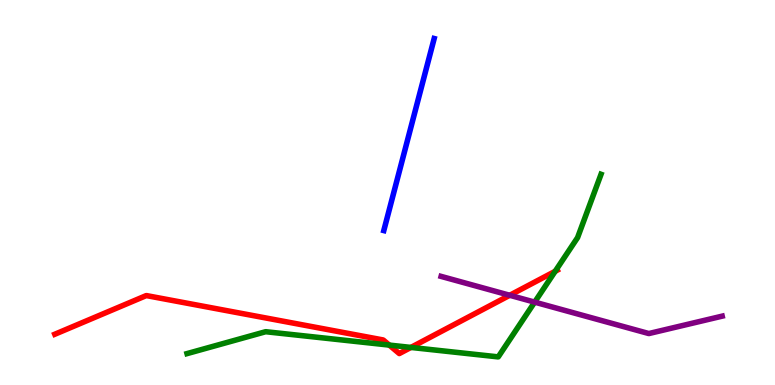[{'lines': ['blue', 'red'], 'intersections': []}, {'lines': ['green', 'red'], 'intersections': [{'x': 5.02, 'y': 1.04}, {'x': 5.3, 'y': 0.976}, {'x': 7.16, 'y': 2.95}]}, {'lines': ['purple', 'red'], 'intersections': [{'x': 6.58, 'y': 2.33}]}, {'lines': ['blue', 'green'], 'intersections': []}, {'lines': ['blue', 'purple'], 'intersections': []}, {'lines': ['green', 'purple'], 'intersections': [{'x': 6.9, 'y': 2.15}]}]